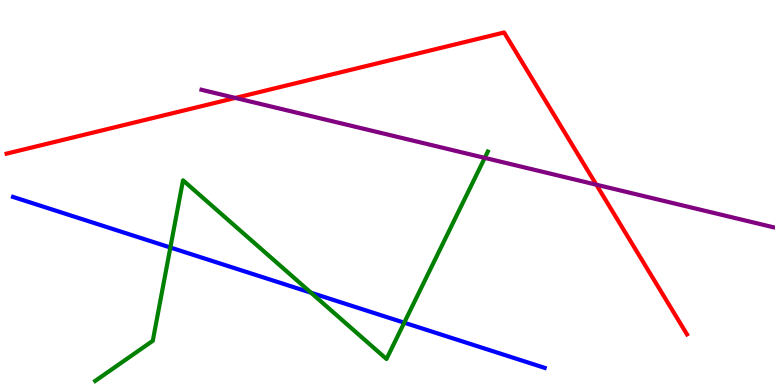[{'lines': ['blue', 'red'], 'intersections': []}, {'lines': ['green', 'red'], 'intersections': []}, {'lines': ['purple', 'red'], 'intersections': [{'x': 3.04, 'y': 7.46}, {'x': 7.69, 'y': 5.2}]}, {'lines': ['blue', 'green'], 'intersections': [{'x': 2.2, 'y': 3.57}, {'x': 4.01, 'y': 2.4}, {'x': 5.22, 'y': 1.62}]}, {'lines': ['blue', 'purple'], 'intersections': []}, {'lines': ['green', 'purple'], 'intersections': [{'x': 6.25, 'y': 5.9}]}]